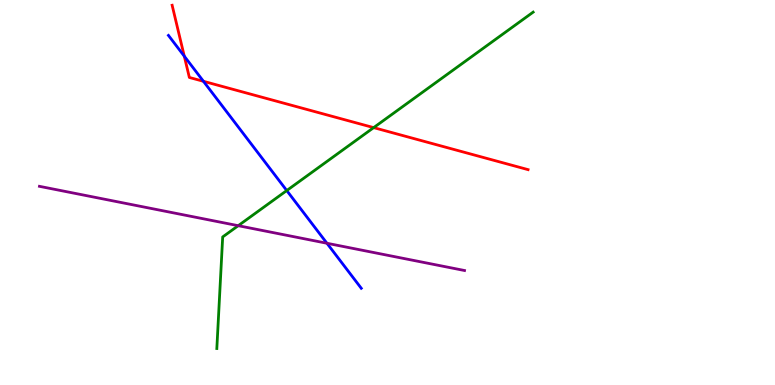[{'lines': ['blue', 'red'], 'intersections': [{'x': 2.38, 'y': 8.54}, {'x': 2.63, 'y': 7.89}]}, {'lines': ['green', 'red'], 'intersections': [{'x': 4.82, 'y': 6.69}]}, {'lines': ['purple', 'red'], 'intersections': []}, {'lines': ['blue', 'green'], 'intersections': [{'x': 3.7, 'y': 5.05}]}, {'lines': ['blue', 'purple'], 'intersections': [{'x': 4.22, 'y': 3.68}]}, {'lines': ['green', 'purple'], 'intersections': [{'x': 3.07, 'y': 4.14}]}]